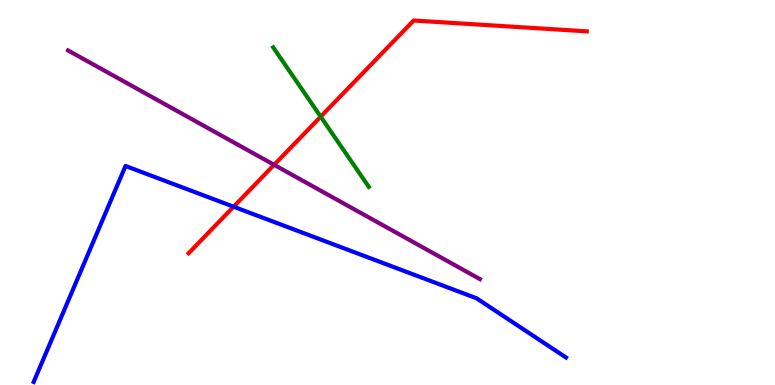[{'lines': ['blue', 'red'], 'intersections': [{'x': 3.01, 'y': 4.63}]}, {'lines': ['green', 'red'], 'intersections': [{'x': 4.14, 'y': 6.97}]}, {'lines': ['purple', 'red'], 'intersections': [{'x': 3.54, 'y': 5.72}]}, {'lines': ['blue', 'green'], 'intersections': []}, {'lines': ['blue', 'purple'], 'intersections': []}, {'lines': ['green', 'purple'], 'intersections': []}]